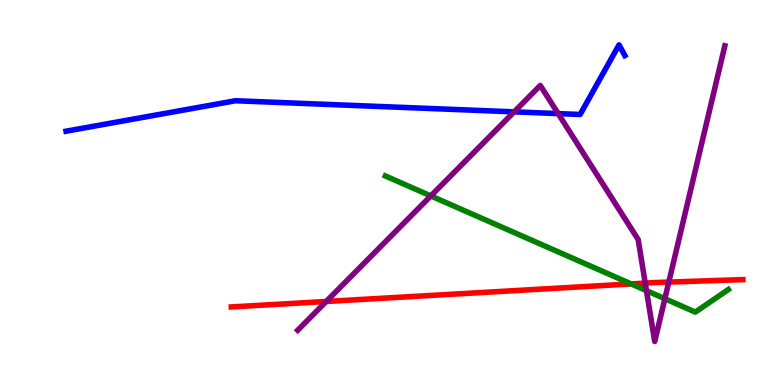[{'lines': ['blue', 'red'], 'intersections': []}, {'lines': ['green', 'red'], 'intersections': [{'x': 8.14, 'y': 2.63}]}, {'lines': ['purple', 'red'], 'intersections': [{'x': 4.21, 'y': 2.17}, {'x': 8.33, 'y': 2.65}, {'x': 8.63, 'y': 2.67}]}, {'lines': ['blue', 'green'], 'intersections': []}, {'lines': ['blue', 'purple'], 'intersections': [{'x': 6.63, 'y': 7.09}, {'x': 7.2, 'y': 7.05}]}, {'lines': ['green', 'purple'], 'intersections': [{'x': 5.56, 'y': 4.91}, {'x': 8.34, 'y': 2.45}, {'x': 8.58, 'y': 2.24}]}]